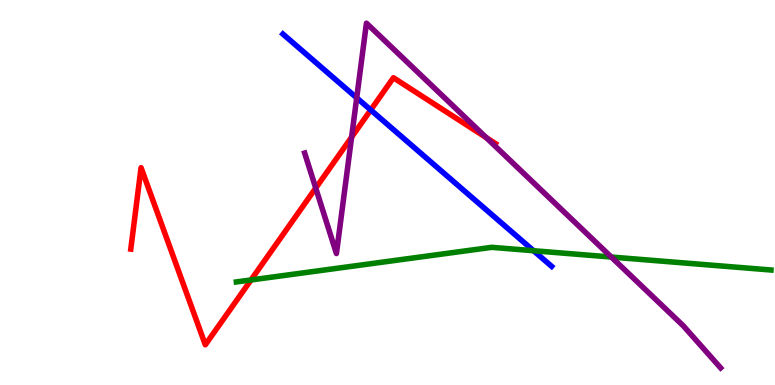[{'lines': ['blue', 'red'], 'intersections': [{'x': 4.78, 'y': 7.14}]}, {'lines': ['green', 'red'], 'intersections': [{'x': 3.24, 'y': 2.73}]}, {'lines': ['purple', 'red'], 'intersections': [{'x': 4.07, 'y': 5.12}, {'x': 4.54, 'y': 6.44}, {'x': 6.28, 'y': 6.42}]}, {'lines': ['blue', 'green'], 'intersections': [{'x': 6.88, 'y': 3.49}]}, {'lines': ['blue', 'purple'], 'intersections': [{'x': 4.6, 'y': 7.46}]}, {'lines': ['green', 'purple'], 'intersections': [{'x': 7.89, 'y': 3.32}]}]